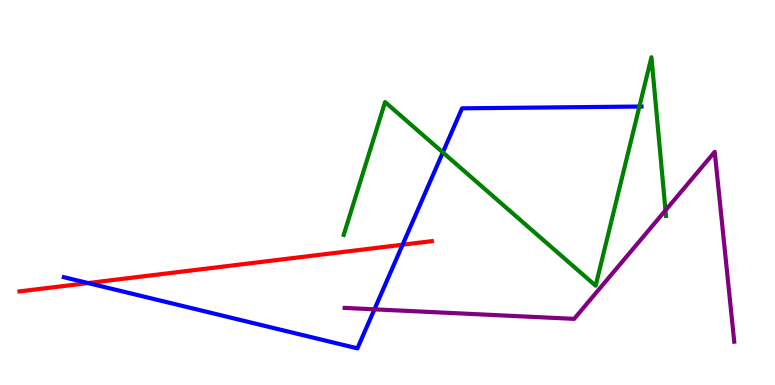[{'lines': ['blue', 'red'], 'intersections': [{'x': 1.14, 'y': 2.65}, {'x': 5.19, 'y': 3.64}]}, {'lines': ['green', 'red'], 'intersections': []}, {'lines': ['purple', 'red'], 'intersections': []}, {'lines': ['blue', 'green'], 'intersections': [{'x': 5.71, 'y': 6.04}, {'x': 8.25, 'y': 7.23}]}, {'lines': ['blue', 'purple'], 'intersections': [{'x': 4.83, 'y': 1.97}]}, {'lines': ['green', 'purple'], 'intersections': [{'x': 8.59, 'y': 4.54}]}]